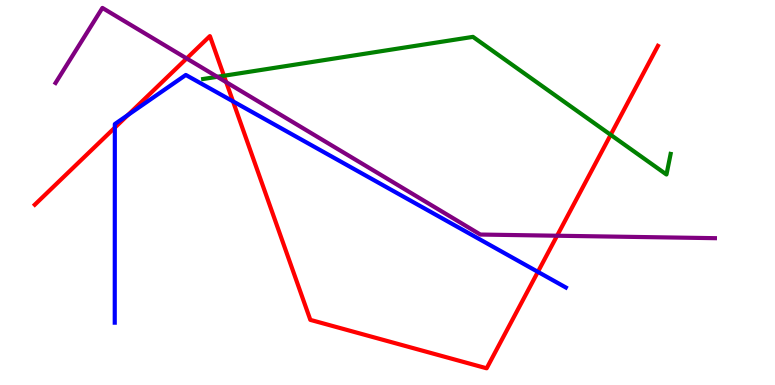[{'lines': ['blue', 'red'], 'intersections': [{'x': 1.48, 'y': 6.68}, {'x': 1.65, 'y': 7.01}, {'x': 3.01, 'y': 7.37}, {'x': 6.94, 'y': 2.94}]}, {'lines': ['green', 'red'], 'intersections': [{'x': 2.89, 'y': 8.03}, {'x': 7.88, 'y': 6.5}]}, {'lines': ['purple', 'red'], 'intersections': [{'x': 2.41, 'y': 8.48}, {'x': 2.92, 'y': 7.87}, {'x': 7.19, 'y': 3.88}]}, {'lines': ['blue', 'green'], 'intersections': []}, {'lines': ['blue', 'purple'], 'intersections': []}, {'lines': ['green', 'purple'], 'intersections': [{'x': 2.8, 'y': 8.01}]}]